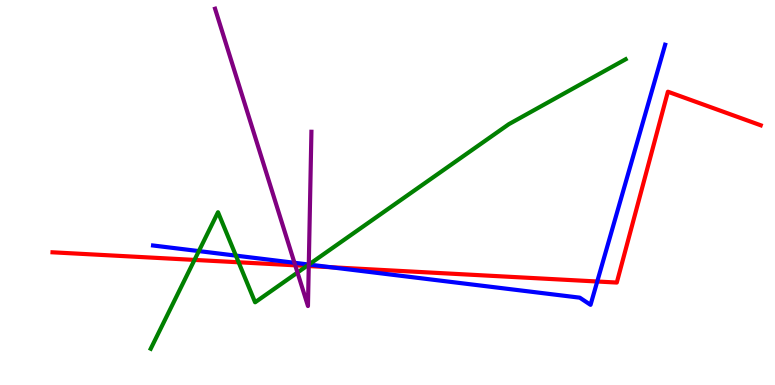[{'lines': ['blue', 'red'], 'intersections': [{'x': 4.27, 'y': 3.06}, {'x': 7.71, 'y': 2.69}]}, {'lines': ['green', 'red'], 'intersections': [{'x': 2.51, 'y': 3.25}, {'x': 3.08, 'y': 3.19}, {'x': 3.96, 'y': 3.09}]}, {'lines': ['purple', 'red'], 'intersections': [{'x': 3.81, 'y': 3.11}, {'x': 3.98, 'y': 3.09}]}, {'lines': ['blue', 'green'], 'intersections': [{'x': 2.57, 'y': 3.48}, {'x': 3.04, 'y': 3.36}, {'x': 3.99, 'y': 3.13}]}, {'lines': ['blue', 'purple'], 'intersections': [{'x': 3.8, 'y': 3.17}, {'x': 3.98, 'y': 3.13}]}, {'lines': ['green', 'purple'], 'intersections': [{'x': 3.84, 'y': 2.92}, {'x': 3.98, 'y': 3.13}]}]